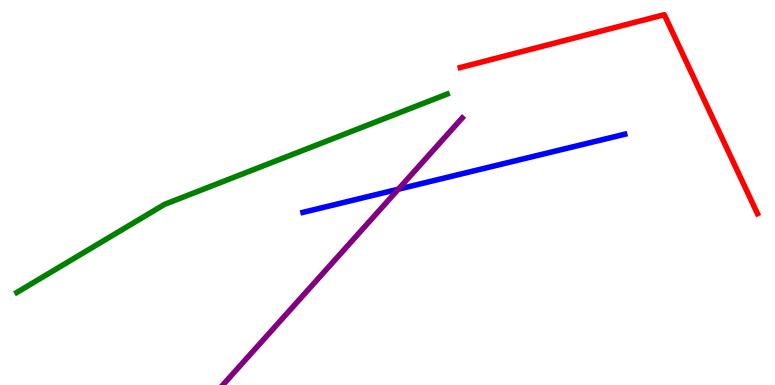[{'lines': ['blue', 'red'], 'intersections': []}, {'lines': ['green', 'red'], 'intersections': []}, {'lines': ['purple', 'red'], 'intersections': []}, {'lines': ['blue', 'green'], 'intersections': []}, {'lines': ['blue', 'purple'], 'intersections': [{'x': 5.14, 'y': 5.09}]}, {'lines': ['green', 'purple'], 'intersections': []}]